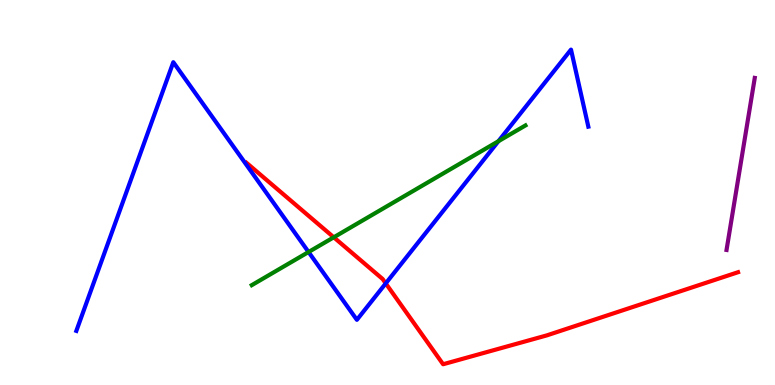[{'lines': ['blue', 'red'], 'intersections': [{'x': 4.98, 'y': 2.64}]}, {'lines': ['green', 'red'], 'intersections': [{'x': 4.31, 'y': 3.84}]}, {'lines': ['purple', 'red'], 'intersections': []}, {'lines': ['blue', 'green'], 'intersections': [{'x': 3.98, 'y': 3.45}, {'x': 6.43, 'y': 6.33}]}, {'lines': ['blue', 'purple'], 'intersections': []}, {'lines': ['green', 'purple'], 'intersections': []}]